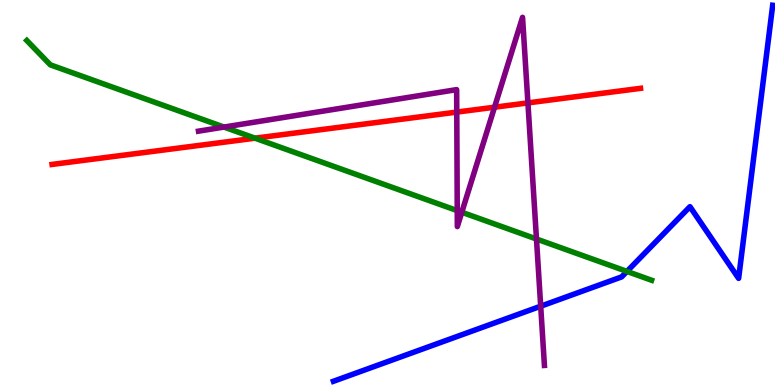[{'lines': ['blue', 'red'], 'intersections': []}, {'lines': ['green', 'red'], 'intersections': [{'x': 3.29, 'y': 6.41}]}, {'lines': ['purple', 'red'], 'intersections': [{'x': 5.89, 'y': 7.09}, {'x': 6.38, 'y': 7.22}, {'x': 6.81, 'y': 7.33}]}, {'lines': ['blue', 'green'], 'intersections': [{'x': 8.09, 'y': 2.95}]}, {'lines': ['blue', 'purple'], 'intersections': [{'x': 6.98, 'y': 2.05}]}, {'lines': ['green', 'purple'], 'intersections': [{'x': 2.89, 'y': 6.7}, {'x': 5.9, 'y': 4.53}, {'x': 5.96, 'y': 4.49}, {'x': 6.92, 'y': 3.79}]}]